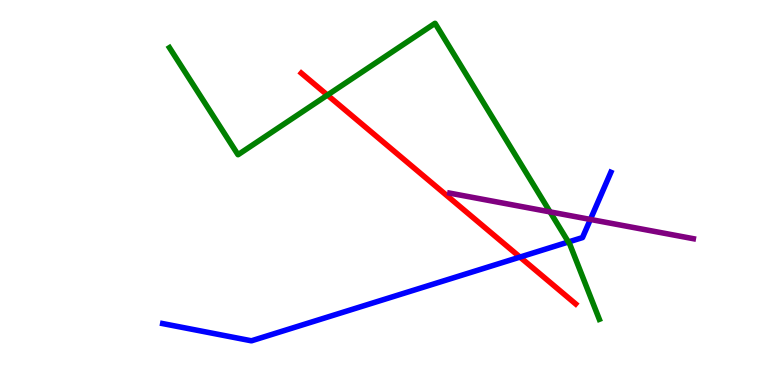[{'lines': ['blue', 'red'], 'intersections': [{'x': 6.71, 'y': 3.32}]}, {'lines': ['green', 'red'], 'intersections': [{'x': 4.22, 'y': 7.53}]}, {'lines': ['purple', 'red'], 'intersections': []}, {'lines': ['blue', 'green'], 'intersections': [{'x': 7.33, 'y': 3.71}]}, {'lines': ['blue', 'purple'], 'intersections': [{'x': 7.62, 'y': 4.3}]}, {'lines': ['green', 'purple'], 'intersections': [{'x': 7.1, 'y': 4.5}]}]